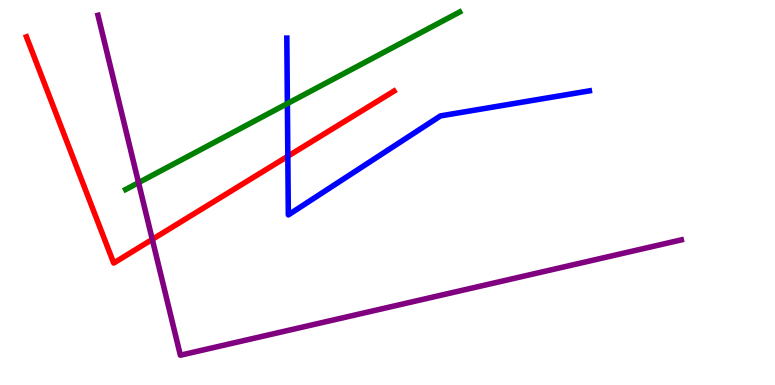[{'lines': ['blue', 'red'], 'intersections': [{'x': 3.71, 'y': 5.94}]}, {'lines': ['green', 'red'], 'intersections': []}, {'lines': ['purple', 'red'], 'intersections': [{'x': 1.97, 'y': 3.78}]}, {'lines': ['blue', 'green'], 'intersections': [{'x': 3.71, 'y': 7.31}]}, {'lines': ['blue', 'purple'], 'intersections': []}, {'lines': ['green', 'purple'], 'intersections': [{'x': 1.79, 'y': 5.26}]}]